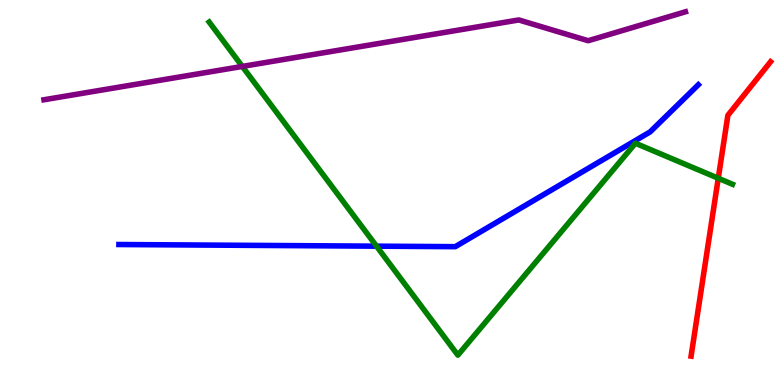[{'lines': ['blue', 'red'], 'intersections': []}, {'lines': ['green', 'red'], 'intersections': [{'x': 9.27, 'y': 5.37}]}, {'lines': ['purple', 'red'], 'intersections': []}, {'lines': ['blue', 'green'], 'intersections': [{'x': 4.86, 'y': 3.61}]}, {'lines': ['blue', 'purple'], 'intersections': []}, {'lines': ['green', 'purple'], 'intersections': [{'x': 3.13, 'y': 8.27}]}]